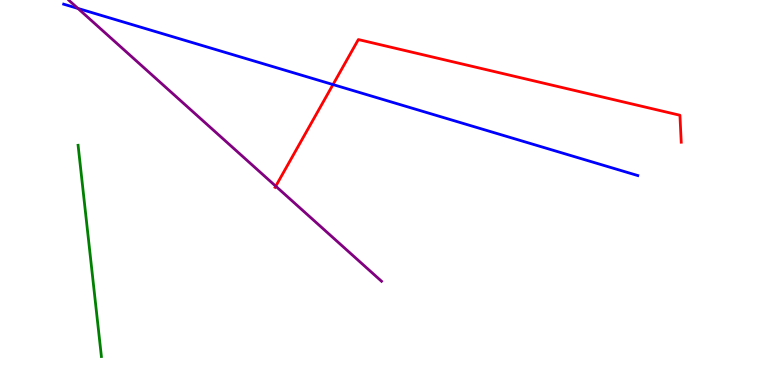[{'lines': ['blue', 'red'], 'intersections': [{'x': 4.3, 'y': 7.8}]}, {'lines': ['green', 'red'], 'intersections': []}, {'lines': ['purple', 'red'], 'intersections': [{'x': 3.56, 'y': 5.16}]}, {'lines': ['blue', 'green'], 'intersections': []}, {'lines': ['blue', 'purple'], 'intersections': [{'x': 1.01, 'y': 9.78}]}, {'lines': ['green', 'purple'], 'intersections': []}]